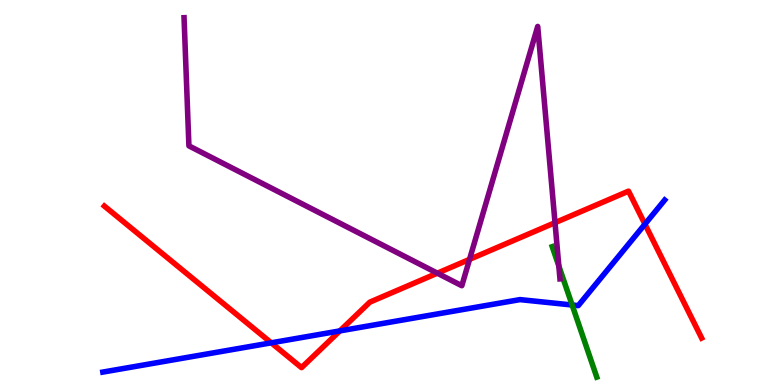[{'lines': ['blue', 'red'], 'intersections': [{'x': 3.5, 'y': 1.1}, {'x': 4.39, 'y': 1.4}, {'x': 8.32, 'y': 4.18}]}, {'lines': ['green', 'red'], 'intersections': []}, {'lines': ['purple', 'red'], 'intersections': [{'x': 5.64, 'y': 2.9}, {'x': 6.06, 'y': 3.26}, {'x': 7.16, 'y': 4.22}]}, {'lines': ['blue', 'green'], 'intersections': [{'x': 7.38, 'y': 2.08}]}, {'lines': ['blue', 'purple'], 'intersections': []}, {'lines': ['green', 'purple'], 'intersections': [{'x': 7.21, 'y': 3.09}]}]